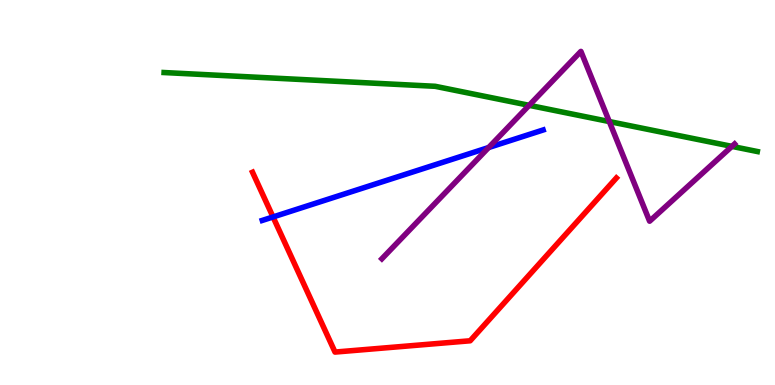[{'lines': ['blue', 'red'], 'intersections': [{'x': 3.52, 'y': 4.36}]}, {'lines': ['green', 'red'], 'intersections': []}, {'lines': ['purple', 'red'], 'intersections': []}, {'lines': ['blue', 'green'], 'intersections': []}, {'lines': ['blue', 'purple'], 'intersections': [{'x': 6.31, 'y': 6.17}]}, {'lines': ['green', 'purple'], 'intersections': [{'x': 6.83, 'y': 7.26}, {'x': 7.86, 'y': 6.84}, {'x': 9.44, 'y': 6.2}]}]